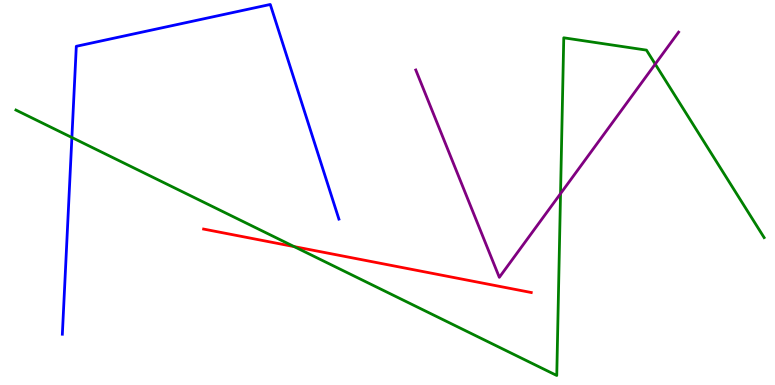[{'lines': ['blue', 'red'], 'intersections': []}, {'lines': ['green', 'red'], 'intersections': [{'x': 3.8, 'y': 3.59}]}, {'lines': ['purple', 'red'], 'intersections': []}, {'lines': ['blue', 'green'], 'intersections': [{'x': 0.928, 'y': 6.43}]}, {'lines': ['blue', 'purple'], 'intersections': []}, {'lines': ['green', 'purple'], 'intersections': [{'x': 7.23, 'y': 4.97}, {'x': 8.45, 'y': 8.34}]}]